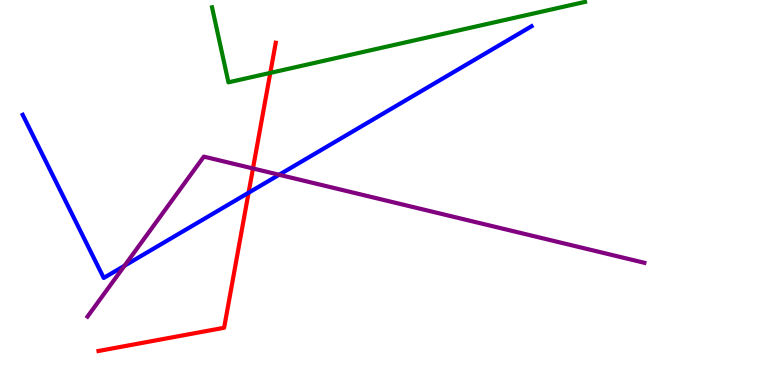[{'lines': ['blue', 'red'], 'intersections': [{'x': 3.21, 'y': 4.99}]}, {'lines': ['green', 'red'], 'intersections': [{'x': 3.49, 'y': 8.11}]}, {'lines': ['purple', 'red'], 'intersections': [{'x': 3.26, 'y': 5.62}]}, {'lines': ['blue', 'green'], 'intersections': []}, {'lines': ['blue', 'purple'], 'intersections': [{'x': 1.61, 'y': 3.1}, {'x': 3.6, 'y': 5.46}]}, {'lines': ['green', 'purple'], 'intersections': []}]